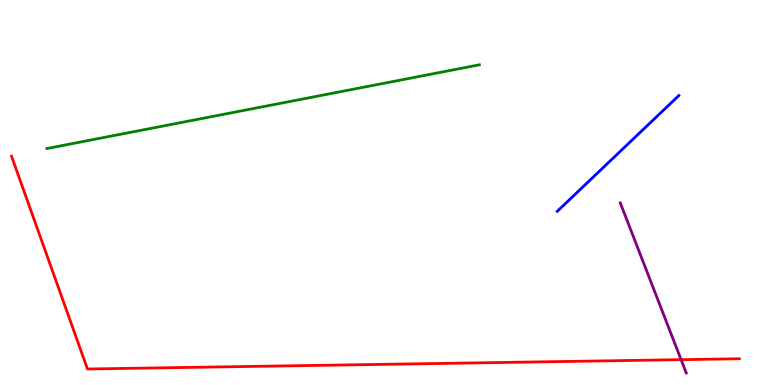[{'lines': ['blue', 'red'], 'intersections': []}, {'lines': ['green', 'red'], 'intersections': []}, {'lines': ['purple', 'red'], 'intersections': [{'x': 8.79, 'y': 0.658}]}, {'lines': ['blue', 'green'], 'intersections': []}, {'lines': ['blue', 'purple'], 'intersections': []}, {'lines': ['green', 'purple'], 'intersections': []}]